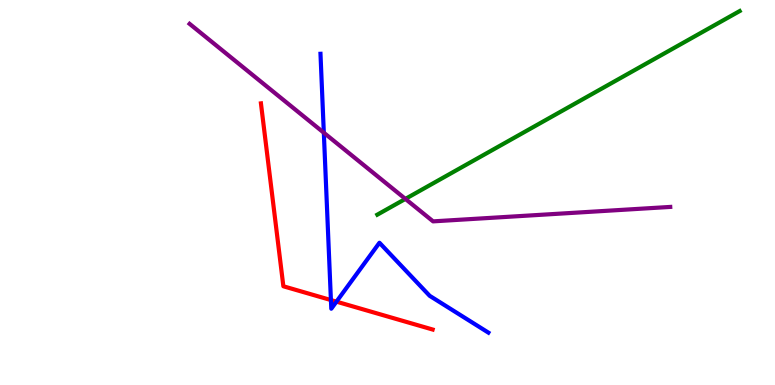[{'lines': ['blue', 'red'], 'intersections': [{'x': 4.27, 'y': 2.21}, {'x': 4.34, 'y': 2.16}]}, {'lines': ['green', 'red'], 'intersections': []}, {'lines': ['purple', 'red'], 'intersections': []}, {'lines': ['blue', 'green'], 'intersections': []}, {'lines': ['blue', 'purple'], 'intersections': [{'x': 4.18, 'y': 6.55}]}, {'lines': ['green', 'purple'], 'intersections': [{'x': 5.23, 'y': 4.83}]}]